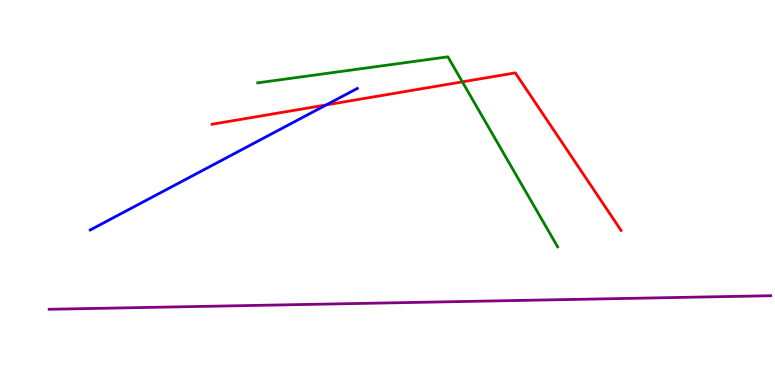[{'lines': ['blue', 'red'], 'intersections': [{'x': 4.21, 'y': 7.28}]}, {'lines': ['green', 'red'], 'intersections': [{'x': 5.97, 'y': 7.87}]}, {'lines': ['purple', 'red'], 'intersections': []}, {'lines': ['blue', 'green'], 'intersections': []}, {'lines': ['blue', 'purple'], 'intersections': []}, {'lines': ['green', 'purple'], 'intersections': []}]